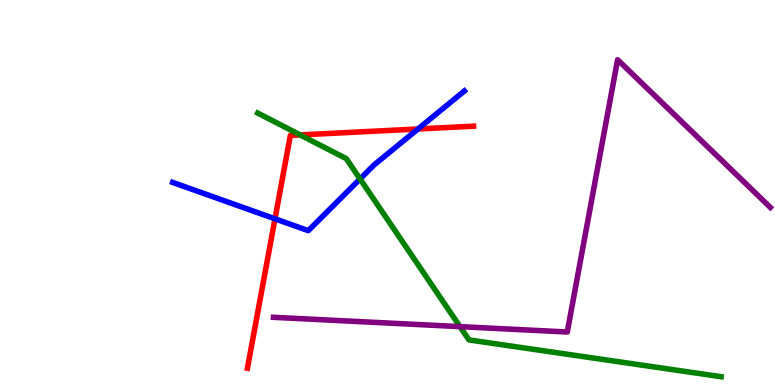[{'lines': ['blue', 'red'], 'intersections': [{'x': 3.55, 'y': 4.32}, {'x': 5.39, 'y': 6.65}]}, {'lines': ['green', 'red'], 'intersections': [{'x': 3.87, 'y': 6.5}]}, {'lines': ['purple', 'red'], 'intersections': []}, {'lines': ['blue', 'green'], 'intersections': [{'x': 4.65, 'y': 5.35}]}, {'lines': ['blue', 'purple'], 'intersections': []}, {'lines': ['green', 'purple'], 'intersections': [{'x': 5.94, 'y': 1.52}]}]